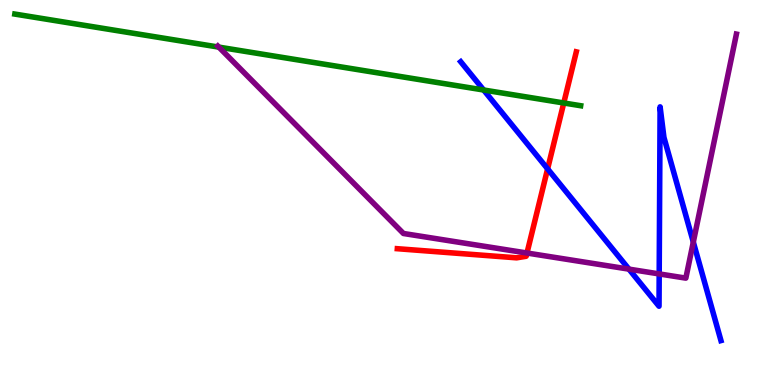[{'lines': ['blue', 'red'], 'intersections': [{'x': 7.07, 'y': 5.61}]}, {'lines': ['green', 'red'], 'intersections': [{'x': 7.27, 'y': 7.33}]}, {'lines': ['purple', 'red'], 'intersections': [{'x': 6.8, 'y': 3.43}]}, {'lines': ['blue', 'green'], 'intersections': [{'x': 6.24, 'y': 7.66}]}, {'lines': ['blue', 'purple'], 'intersections': [{'x': 8.12, 'y': 3.01}, {'x': 8.51, 'y': 2.89}, {'x': 8.95, 'y': 3.71}]}, {'lines': ['green', 'purple'], 'intersections': [{'x': 2.82, 'y': 8.78}]}]